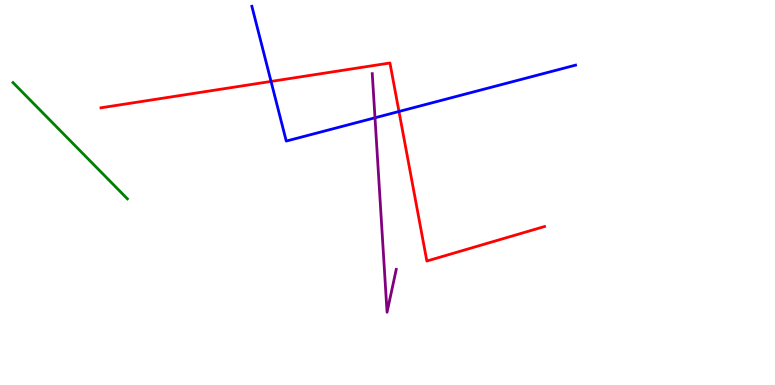[{'lines': ['blue', 'red'], 'intersections': [{'x': 3.5, 'y': 7.89}, {'x': 5.15, 'y': 7.1}]}, {'lines': ['green', 'red'], 'intersections': []}, {'lines': ['purple', 'red'], 'intersections': []}, {'lines': ['blue', 'green'], 'intersections': []}, {'lines': ['blue', 'purple'], 'intersections': [{'x': 4.84, 'y': 6.94}]}, {'lines': ['green', 'purple'], 'intersections': []}]